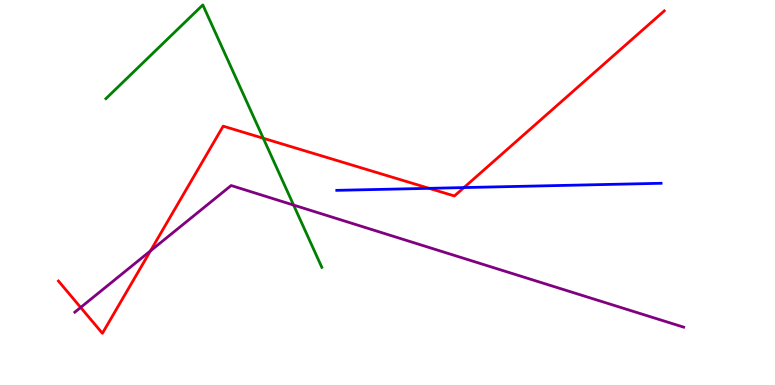[{'lines': ['blue', 'red'], 'intersections': [{'x': 5.54, 'y': 5.11}, {'x': 5.99, 'y': 5.13}]}, {'lines': ['green', 'red'], 'intersections': [{'x': 3.4, 'y': 6.41}]}, {'lines': ['purple', 'red'], 'intersections': [{'x': 1.04, 'y': 2.01}, {'x': 1.94, 'y': 3.48}]}, {'lines': ['blue', 'green'], 'intersections': []}, {'lines': ['blue', 'purple'], 'intersections': []}, {'lines': ['green', 'purple'], 'intersections': [{'x': 3.79, 'y': 4.67}]}]